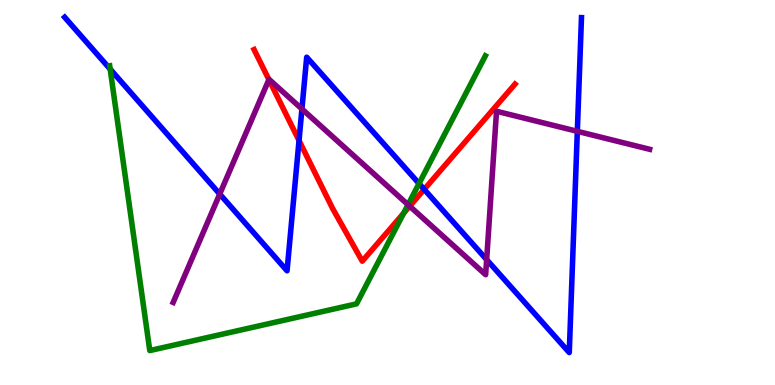[{'lines': ['blue', 'red'], 'intersections': [{'x': 3.86, 'y': 6.35}, {'x': 5.47, 'y': 5.08}]}, {'lines': ['green', 'red'], 'intersections': [{'x': 5.21, 'y': 4.46}]}, {'lines': ['purple', 'red'], 'intersections': [{'x': 3.47, 'y': 7.93}, {'x': 5.29, 'y': 4.64}]}, {'lines': ['blue', 'green'], 'intersections': [{'x': 1.42, 'y': 8.21}, {'x': 5.41, 'y': 5.23}]}, {'lines': ['blue', 'purple'], 'intersections': [{'x': 2.84, 'y': 4.96}, {'x': 3.9, 'y': 7.17}, {'x': 6.28, 'y': 3.26}, {'x': 7.45, 'y': 6.59}]}, {'lines': ['green', 'purple'], 'intersections': [{'x': 5.27, 'y': 4.68}]}]